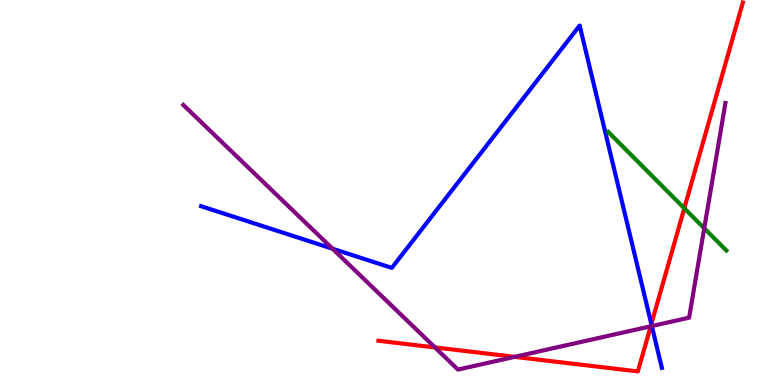[{'lines': ['blue', 'red'], 'intersections': [{'x': 8.4, 'y': 1.58}]}, {'lines': ['green', 'red'], 'intersections': [{'x': 8.83, 'y': 4.59}]}, {'lines': ['purple', 'red'], 'intersections': [{'x': 5.61, 'y': 0.976}, {'x': 6.64, 'y': 0.731}, {'x': 8.4, 'y': 1.52}]}, {'lines': ['blue', 'green'], 'intersections': []}, {'lines': ['blue', 'purple'], 'intersections': [{'x': 4.29, 'y': 3.54}, {'x': 8.41, 'y': 1.53}]}, {'lines': ['green', 'purple'], 'intersections': [{'x': 9.09, 'y': 4.07}]}]